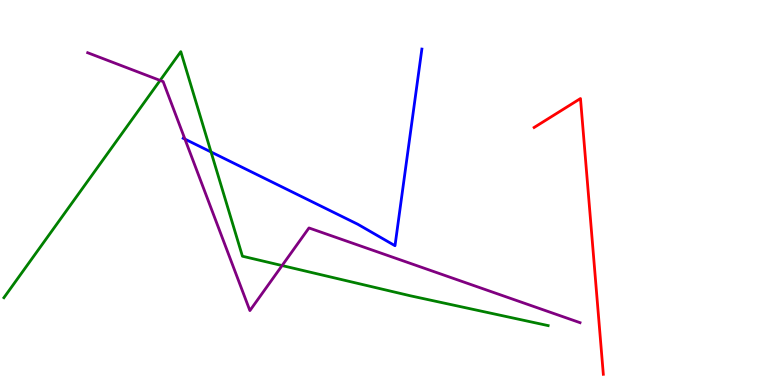[{'lines': ['blue', 'red'], 'intersections': []}, {'lines': ['green', 'red'], 'intersections': []}, {'lines': ['purple', 'red'], 'intersections': []}, {'lines': ['blue', 'green'], 'intersections': [{'x': 2.72, 'y': 6.05}]}, {'lines': ['blue', 'purple'], 'intersections': [{'x': 2.39, 'y': 6.39}]}, {'lines': ['green', 'purple'], 'intersections': [{'x': 2.07, 'y': 7.91}, {'x': 3.64, 'y': 3.1}]}]